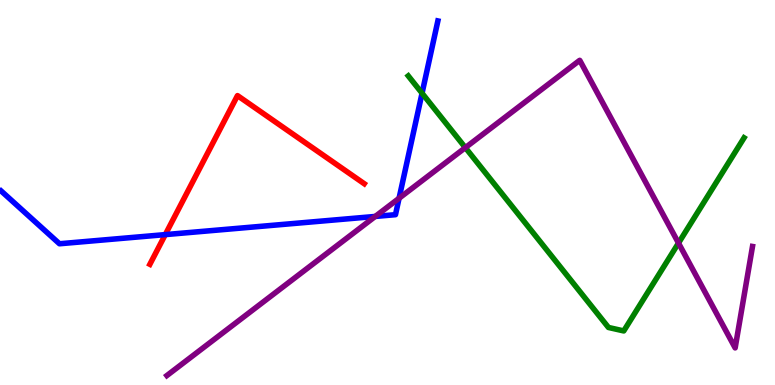[{'lines': ['blue', 'red'], 'intersections': [{'x': 2.13, 'y': 3.91}]}, {'lines': ['green', 'red'], 'intersections': []}, {'lines': ['purple', 'red'], 'intersections': []}, {'lines': ['blue', 'green'], 'intersections': [{'x': 5.45, 'y': 7.58}]}, {'lines': ['blue', 'purple'], 'intersections': [{'x': 4.84, 'y': 4.38}, {'x': 5.15, 'y': 4.85}]}, {'lines': ['green', 'purple'], 'intersections': [{'x': 6.0, 'y': 6.17}, {'x': 8.75, 'y': 3.69}]}]